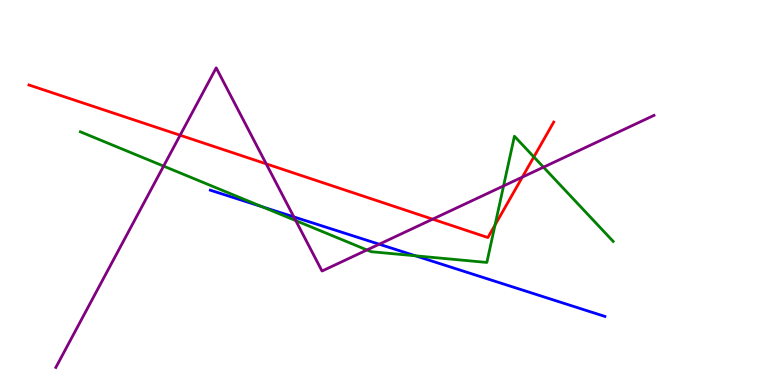[{'lines': ['blue', 'red'], 'intersections': []}, {'lines': ['green', 'red'], 'intersections': [{'x': 6.39, 'y': 4.16}, {'x': 6.89, 'y': 5.92}]}, {'lines': ['purple', 'red'], 'intersections': [{'x': 2.32, 'y': 6.49}, {'x': 3.43, 'y': 5.74}, {'x': 5.58, 'y': 4.31}, {'x': 6.74, 'y': 5.4}]}, {'lines': ['blue', 'green'], 'intersections': [{'x': 3.38, 'y': 4.63}, {'x': 5.36, 'y': 3.36}]}, {'lines': ['blue', 'purple'], 'intersections': [{'x': 3.79, 'y': 4.37}, {'x': 4.89, 'y': 3.66}]}, {'lines': ['green', 'purple'], 'intersections': [{'x': 2.11, 'y': 5.69}, {'x': 3.82, 'y': 4.27}, {'x': 4.73, 'y': 3.51}, {'x': 6.5, 'y': 5.17}, {'x': 7.01, 'y': 5.66}]}]